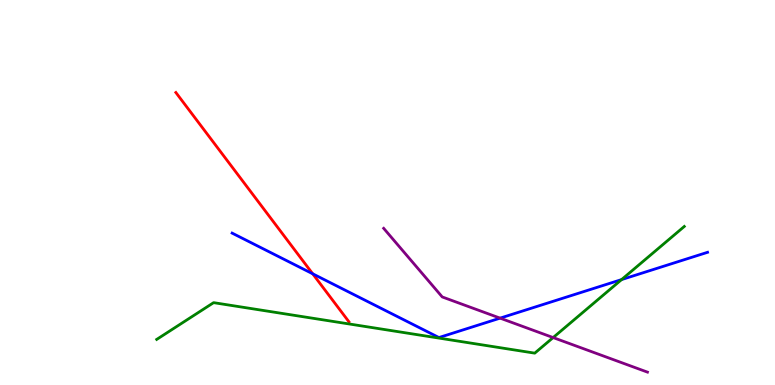[{'lines': ['blue', 'red'], 'intersections': [{'x': 4.03, 'y': 2.89}]}, {'lines': ['green', 'red'], 'intersections': []}, {'lines': ['purple', 'red'], 'intersections': []}, {'lines': ['blue', 'green'], 'intersections': [{'x': 8.02, 'y': 2.74}]}, {'lines': ['blue', 'purple'], 'intersections': [{'x': 6.45, 'y': 1.74}]}, {'lines': ['green', 'purple'], 'intersections': [{'x': 7.14, 'y': 1.23}]}]